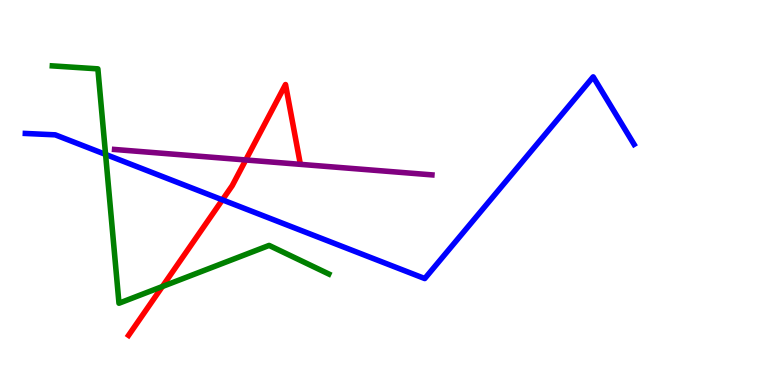[{'lines': ['blue', 'red'], 'intersections': [{'x': 2.87, 'y': 4.81}]}, {'lines': ['green', 'red'], 'intersections': [{'x': 2.1, 'y': 2.56}]}, {'lines': ['purple', 'red'], 'intersections': [{'x': 3.17, 'y': 5.84}]}, {'lines': ['blue', 'green'], 'intersections': [{'x': 1.36, 'y': 5.99}]}, {'lines': ['blue', 'purple'], 'intersections': []}, {'lines': ['green', 'purple'], 'intersections': []}]